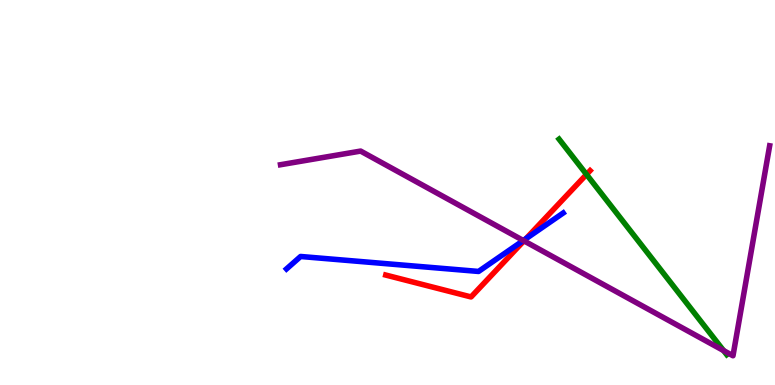[{'lines': ['blue', 'red'], 'intersections': [{'x': 6.79, 'y': 3.8}]}, {'lines': ['green', 'red'], 'intersections': [{'x': 7.57, 'y': 5.47}]}, {'lines': ['purple', 'red'], 'intersections': [{'x': 6.76, 'y': 3.74}]}, {'lines': ['blue', 'green'], 'intersections': []}, {'lines': ['blue', 'purple'], 'intersections': [{'x': 6.75, 'y': 3.75}]}, {'lines': ['green', 'purple'], 'intersections': [{'x': 9.34, 'y': 0.894}]}]